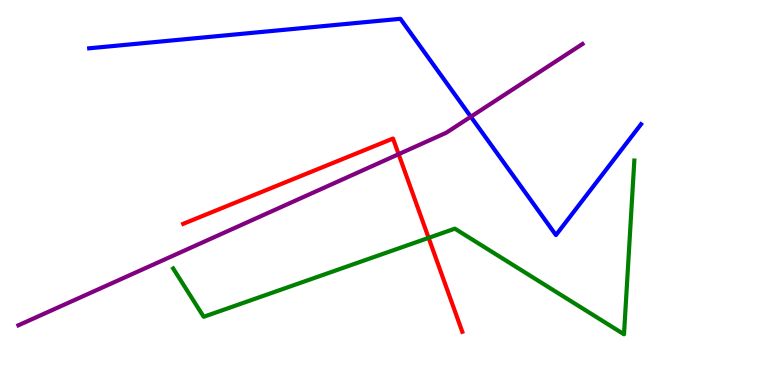[{'lines': ['blue', 'red'], 'intersections': []}, {'lines': ['green', 'red'], 'intersections': [{'x': 5.53, 'y': 3.82}]}, {'lines': ['purple', 'red'], 'intersections': [{'x': 5.14, 'y': 6.0}]}, {'lines': ['blue', 'green'], 'intersections': []}, {'lines': ['blue', 'purple'], 'intersections': [{'x': 6.08, 'y': 6.97}]}, {'lines': ['green', 'purple'], 'intersections': []}]